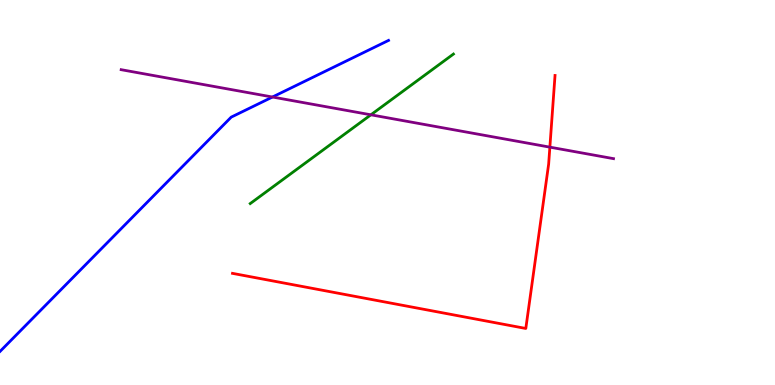[{'lines': ['blue', 'red'], 'intersections': []}, {'lines': ['green', 'red'], 'intersections': []}, {'lines': ['purple', 'red'], 'intersections': [{'x': 7.1, 'y': 6.18}]}, {'lines': ['blue', 'green'], 'intersections': []}, {'lines': ['blue', 'purple'], 'intersections': [{'x': 3.52, 'y': 7.48}]}, {'lines': ['green', 'purple'], 'intersections': [{'x': 4.79, 'y': 7.02}]}]